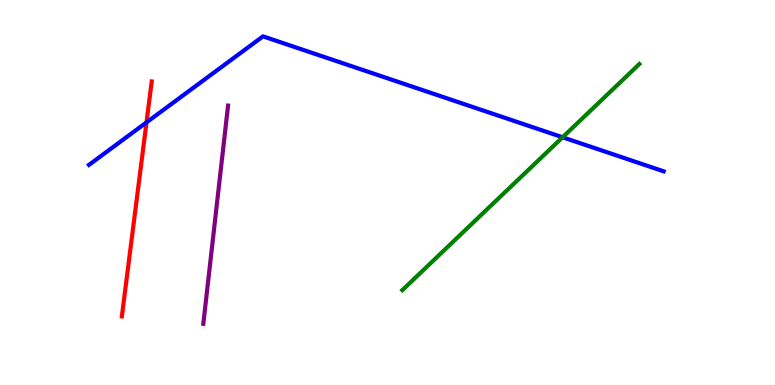[{'lines': ['blue', 'red'], 'intersections': [{'x': 1.89, 'y': 6.82}]}, {'lines': ['green', 'red'], 'intersections': []}, {'lines': ['purple', 'red'], 'intersections': []}, {'lines': ['blue', 'green'], 'intersections': [{'x': 7.26, 'y': 6.43}]}, {'lines': ['blue', 'purple'], 'intersections': []}, {'lines': ['green', 'purple'], 'intersections': []}]